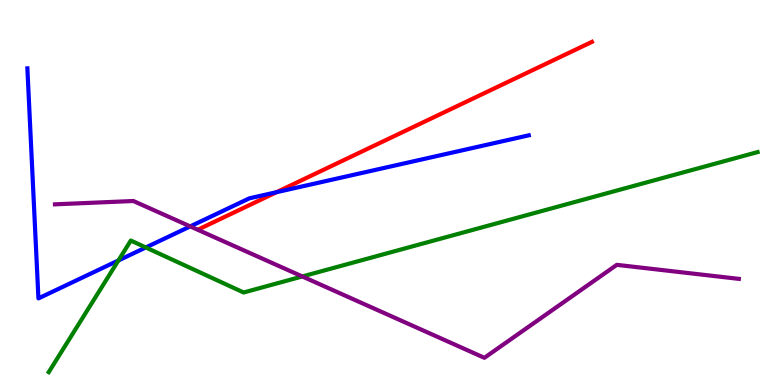[{'lines': ['blue', 'red'], 'intersections': [{'x': 3.57, 'y': 5.01}]}, {'lines': ['green', 'red'], 'intersections': []}, {'lines': ['purple', 'red'], 'intersections': []}, {'lines': ['blue', 'green'], 'intersections': [{'x': 1.53, 'y': 3.23}, {'x': 1.88, 'y': 3.57}]}, {'lines': ['blue', 'purple'], 'intersections': [{'x': 2.45, 'y': 4.12}]}, {'lines': ['green', 'purple'], 'intersections': [{'x': 3.9, 'y': 2.82}]}]